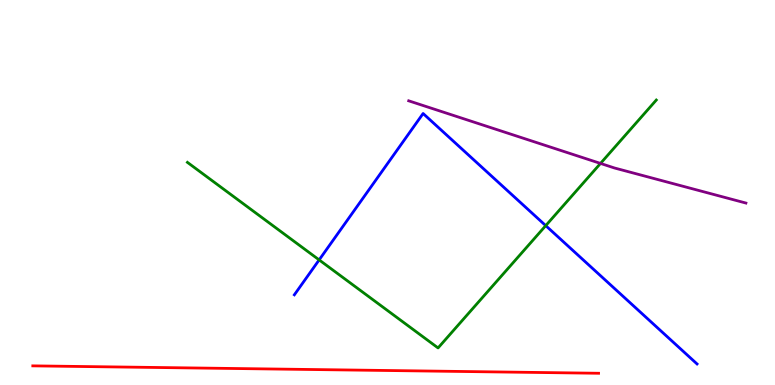[{'lines': ['blue', 'red'], 'intersections': []}, {'lines': ['green', 'red'], 'intersections': []}, {'lines': ['purple', 'red'], 'intersections': []}, {'lines': ['blue', 'green'], 'intersections': [{'x': 4.12, 'y': 3.25}, {'x': 7.04, 'y': 4.14}]}, {'lines': ['blue', 'purple'], 'intersections': []}, {'lines': ['green', 'purple'], 'intersections': [{'x': 7.75, 'y': 5.76}]}]